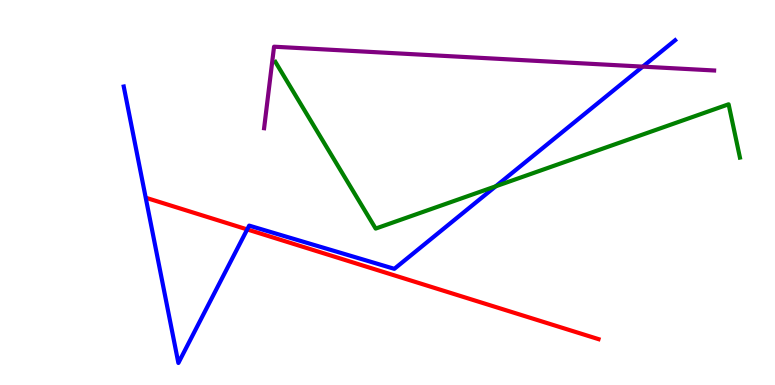[{'lines': ['blue', 'red'], 'intersections': [{'x': 3.19, 'y': 4.04}]}, {'lines': ['green', 'red'], 'intersections': []}, {'lines': ['purple', 'red'], 'intersections': []}, {'lines': ['blue', 'green'], 'intersections': [{'x': 6.4, 'y': 5.16}]}, {'lines': ['blue', 'purple'], 'intersections': [{'x': 8.29, 'y': 8.27}]}, {'lines': ['green', 'purple'], 'intersections': []}]